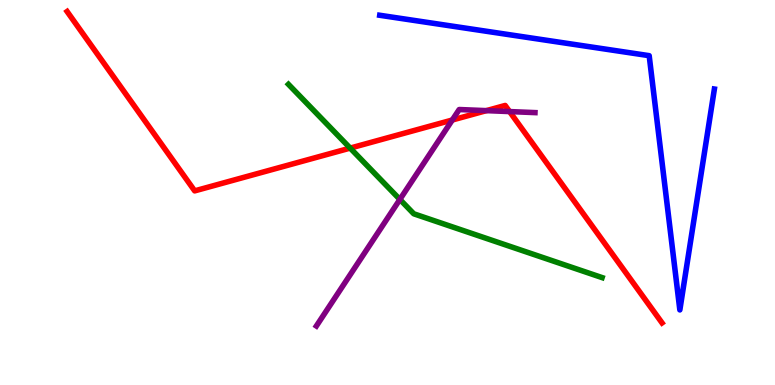[{'lines': ['blue', 'red'], 'intersections': []}, {'lines': ['green', 'red'], 'intersections': [{'x': 4.52, 'y': 6.15}]}, {'lines': ['purple', 'red'], 'intersections': [{'x': 5.84, 'y': 6.88}, {'x': 6.28, 'y': 7.13}, {'x': 6.58, 'y': 7.1}]}, {'lines': ['blue', 'green'], 'intersections': []}, {'lines': ['blue', 'purple'], 'intersections': []}, {'lines': ['green', 'purple'], 'intersections': [{'x': 5.16, 'y': 4.82}]}]